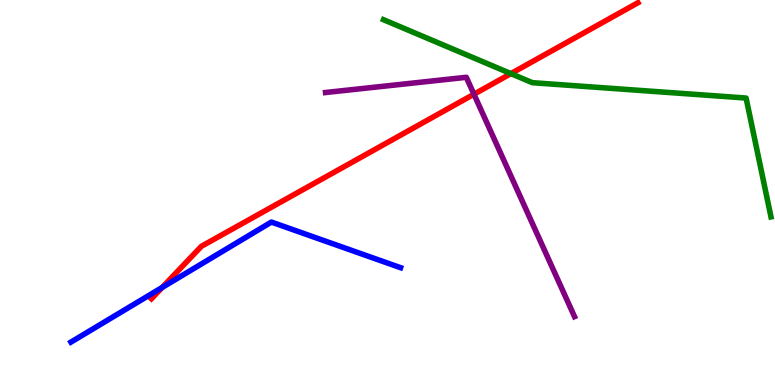[{'lines': ['blue', 'red'], 'intersections': [{'x': 2.09, 'y': 2.53}]}, {'lines': ['green', 'red'], 'intersections': [{'x': 6.59, 'y': 8.09}]}, {'lines': ['purple', 'red'], 'intersections': [{'x': 6.12, 'y': 7.55}]}, {'lines': ['blue', 'green'], 'intersections': []}, {'lines': ['blue', 'purple'], 'intersections': []}, {'lines': ['green', 'purple'], 'intersections': []}]